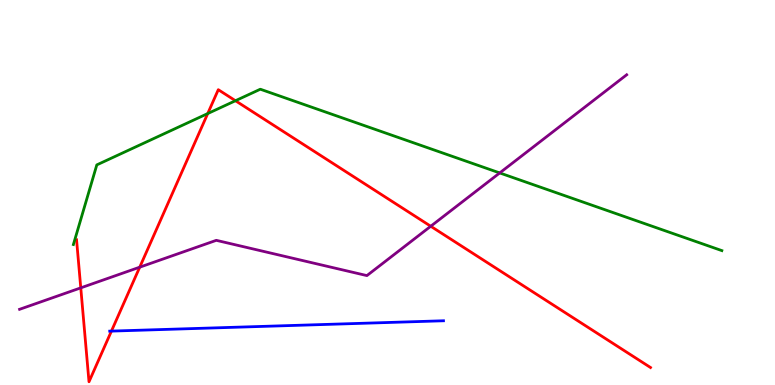[{'lines': ['blue', 'red'], 'intersections': [{'x': 1.44, 'y': 1.4}]}, {'lines': ['green', 'red'], 'intersections': [{'x': 2.68, 'y': 7.05}, {'x': 3.04, 'y': 7.38}]}, {'lines': ['purple', 'red'], 'intersections': [{'x': 1.04, 'y': 2.52}, {'x': 1.8, 'y': 3.06}, {'x': 5.56, 'y': 4.12}]}, {'lines': ['blue', 'green'], 'intersections': []}, {'lines': ['blue', 'purple'], 'intersections': []}, {'lines': ['green', 'purple'], 'intersections': [{'x': 6.45, 'y': 5.51}]}]